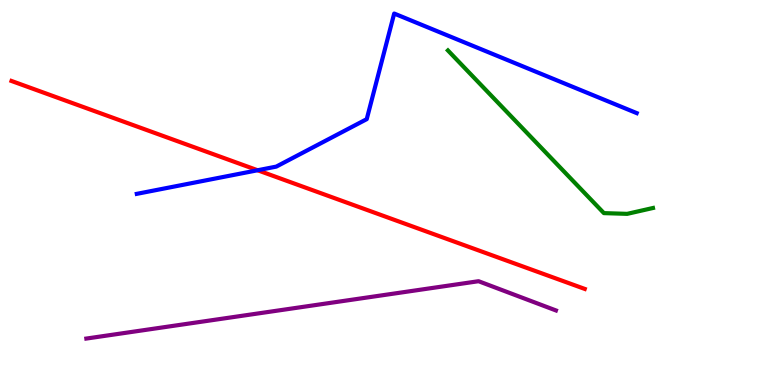[{'lines': ['blue', 'red'], 'intersections': [{'x': 3.32, 'y': 5.58}]}, {'lines': ['green', 'red'], 'intersections': []}, {'lines': ['purple', 'red'], 'intersections': []}, {'lines': ['blue', 'green'], 'intersections': []}, {'lines': ['blue', 'purple'], 'intersections': []}, {'lines': ['green', 'purple'], 'intersections': []}]